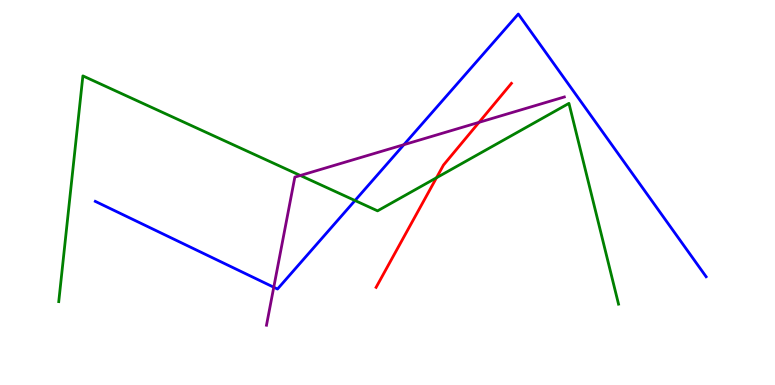[{'lines': ['blue', 'red'], 'intersections': []}, {'lines': ['green', 'red'], 'intersections': [{'x': 5.63, 'y': 5.38}]}, {'lines': ['purple', 'red'], 'intersections': [{'x': 6.18, 'y': 6.82}]}, {'lines': ['blue', 'green'], 'intersections': [{'x': 4.58, 'y': 4.79}]}, {'lines': ['blue', 'purple'], 'intersections': [{'x': 3.53, 'y': 2.54}, {'x': 5.21, 'y': 6.24}]}, {'lines': ['green', 'purple'], 'intersections': [{'x': 3.88, 'y': 5.44}]}]